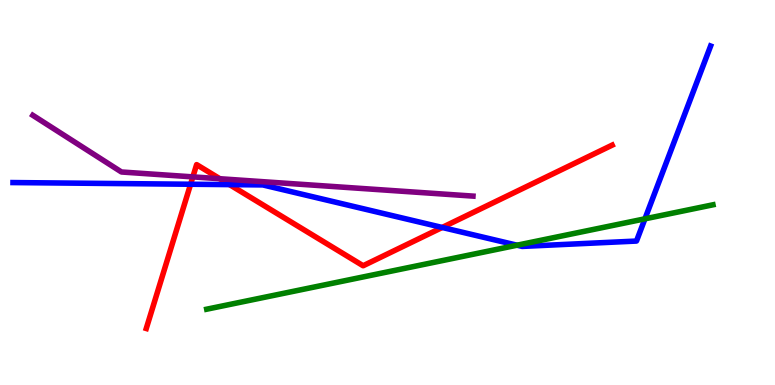[{'lines': ['blue', 'red'], 'intersections': [{'x': 2.46, 'y': 5.21}, {'x': 2.96, 'y': 5.2}, {'x': 5.71, 'y': 4.09}]}, {'lines': ['green', 'red'], 'intersections': []}, {'lines': ['purple', 'red'], 'intersections': [{'x': 2.49, 'y': 5.41}, {'x': 2.84, 'y': 5.36}]}, {'lines': ['blue', 'green'], 'intersections': [{'x': 6.67, 'y': 3.63}, {'x': 8.32, 'y': 4.32}]}, {'lines': ['blue', 'purple'], 'intersections': []}, {'lines': ['green', 'purple'], 'intersections': []}]